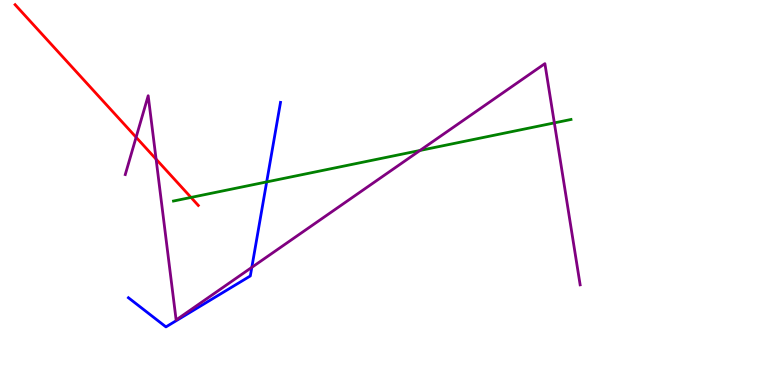[{'lines': ['blue', 'red'], 'intersections': []}, {'lines': ['green', 'red'], 'intersections': [{'x': 2.46, 'y': 4.87}]}, {'lines': ['purple', 'red'], 'intersections': [{'x': 1.76, 'y': 6.43}, {'x': 2.01, 'y': 5.87}]}, {'lines': ['blue', 'green'], 'intersections': [{'x': 3.44, 'y': 5.27}]}, {'lines': ['blue', 'purple'], 'intersections': [{'x': 3.25, 'y': 3.06}]}, {'lines': ['green', 'purple'], 'intersections': [{'x': 5.42, 'y': 6.09}, {'x': 7.15, 'y': 6.81}]}]